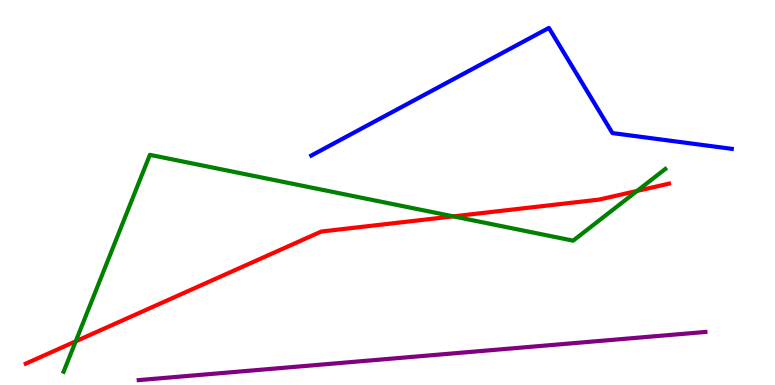[{'lines': ['blue', 'red'], 'intersections': []}, {'lines': ['green', 'red'], 'intersections': [{'x': 0.977, 'y': 1.13}, {'x': 5.85, 'y': 4.38}, {'x': 8.22, 'y': 5.04}]}, {'lines': ['purple', 'red'], 'intersections': []}, {'lines': ['blue', 'green'], 'intersections': []}, {'lines': ['blue', 'purple'], 'intersections': []}, {'lines': ['green', 'purple'], 'intersections': []}]